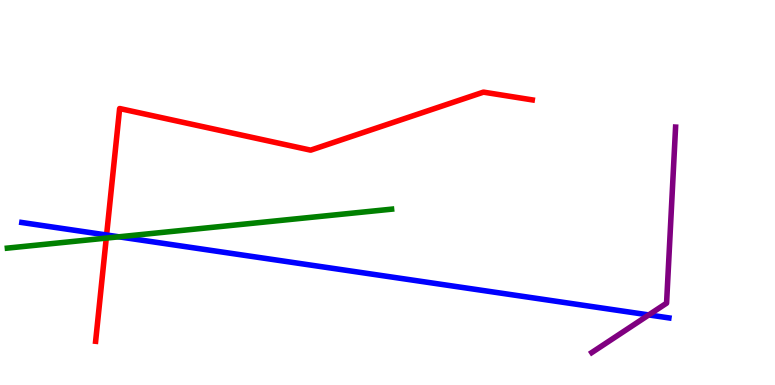[{'lines': ['blue', 'red'], 'intersections': [{'x': 1.38, 'y': 3.9}]}, {'lines': ['green', 'red'], 'intersections': [{'x': 1.37, 'y': 3.82}]}, {'lines': ['purple', 'red'], 'intersections': []}, {'lines': ['blue', 'green'], 'intersections': [{'x': 1.53, 'y': 3.85}]}, {'lines': ['blue', 'purple'], 'intersections': [{'x': 8.37, 'y': 1.82}]}, {'lines': ['green', 'purple'], 'intersections': []}]